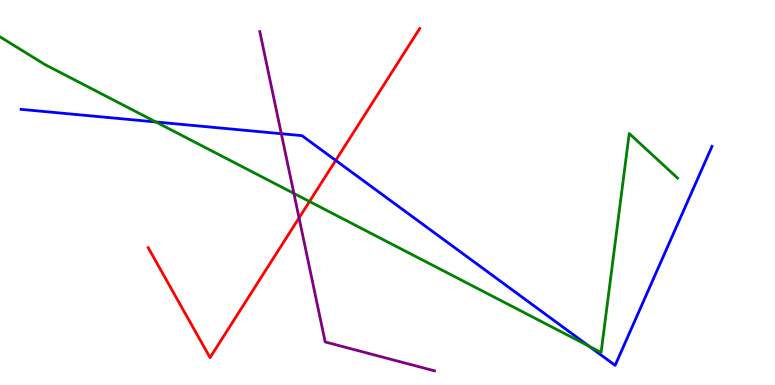[{'lines': ['blue', 'red'], 'intersections': [{'x': 4.33, 'y': 5.83}]}, {'lines': ['green', 'red'], 'intersections': [{'x': 3.99, 'y': 4.77}]}, {'lines': ['purple', 'red'], 'intersections': [{'x': 3.86, 'y': 4.34}]}, {'lines': ['blue', 'green'], 'intersections': [{'x': 2.01, 'y': 6.83}, {'x': 7.6, 'y': 1.01}]}, {'lines': ['blue', 'purple'], 'intersections': [{'x': 3.63, 'y': 6.53}]}, {'lines': ['green', 'purple'], 'intersections': [{'x': 3.79, 'y': 4.98}]}]